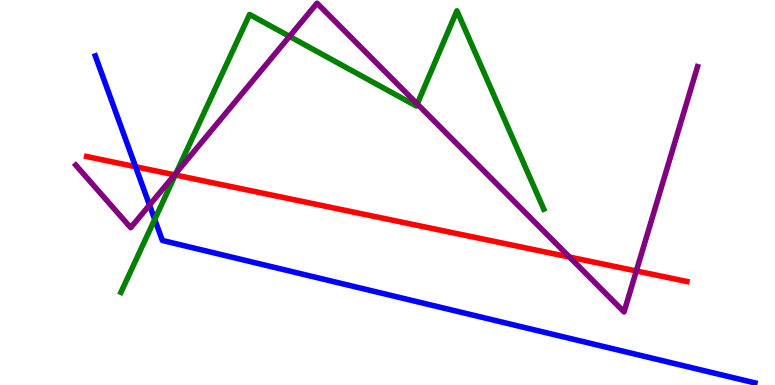[{'lines': ['blue', 'red'], 'intersections': [{'x': 1.75, 'y': 5.67}]}, {'lines': ['green', 'red'], 'intersections': [{'x': 2.26, 'y': 5.45}]}, {'lines': ['purple', 'red'], 'intersections': [{'x': 2.25, 'y': 5.46}, {'x': 7.35, 'y': 3.32}, {'x': 8.21, 'y': 2.96}]}, {'lines': ['blue', 'green'], 'intersections': [{'x': 2.0, 'y': 4.3}]}, {'lines': ['blue', 'purple'], 'intersections': [{'x': 1.93, 'y': 4.67}]}, {'lines': ['green', 'purple'], 'intersections': [{'x': 2.27, 'y': 5.51}, {'x': 3.74, 'y': 9.05}, {'x': 5.38, 'y': 7.3}]}]